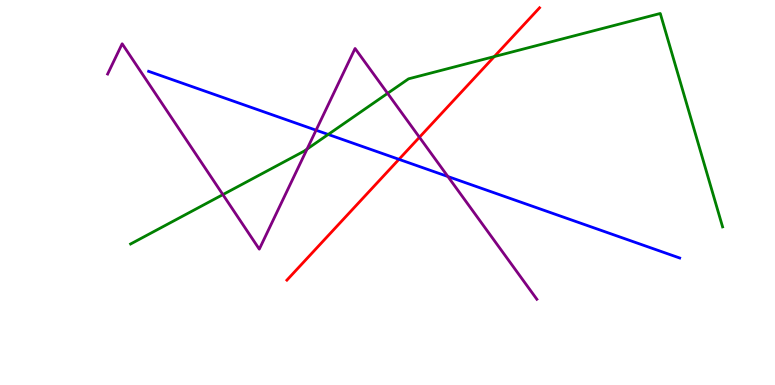[{'lines': ['blue', 'red'], 'intersections': [{'x': 5.15, 'y': 5.86}]}, {'lines': ['green', 'red'], 'intersections': [{'x': 6.38, 'y': 8.53}]}, {'lines': ['purple', 'red'], 'intersections': [{'x': 5.41, 'y': 6.43}]}, {'lines': ['blue', 'green'], 'intersections': [{'x': 4.23, 'y': 6.51}]}, {'lines': ['blue', 'purple'], 'intersections': [{'x': 4.08, 'y': 6.62}, {'x': 5.78, 'y': 5.42}]}, {'lines': ['green', 'purple'], 'intersections': [{'x': 2.88, 'y': 4.95}, {'x': 3.96, 'y': 6.13}, {'x': 5.0, 'y': 7.58}]}]